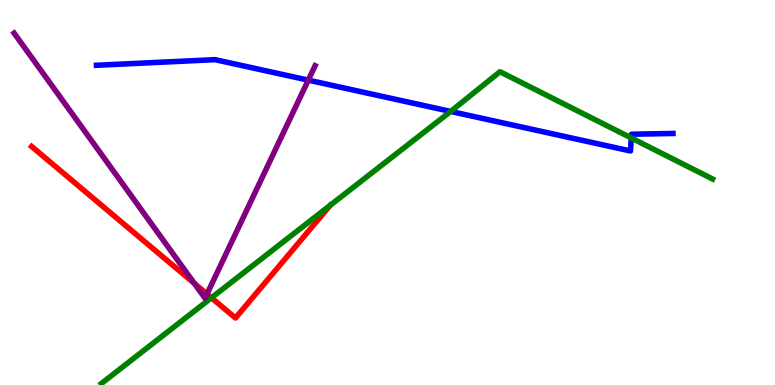[{'lines': ['blue', 'red'], 'intersections': []}, {'lines': ['green', 'red'], 'intersections': [{'x': 2.73, 'y': 2.27}, {'x': 4.26, 'y': 4.67}]}, {'lines': ['purple', 'red'], 'intersections': [{'x': 2.51, 'y': 2.64}, {'x': 2.67, 'y': 2.36}]}, {'lines': ['blue', 'green'], 'intersections': [{'x': 5.82, 'y': 7.11}, {'x': 8.15, 'y': 6.42}]}, {'lines': ['blue', 'purple'], 'intersections': [{'x': 3.98, 'y': 7.92}]}, {'lines': ['green', 'purple'], 'intersections': []}]